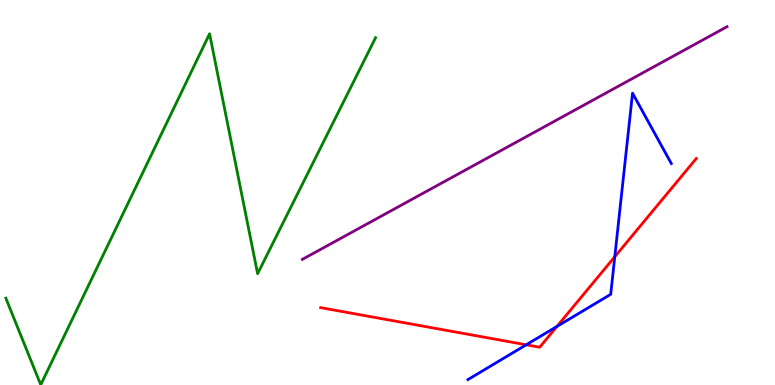[{'lines': ['blue', 'red'], 'intersections': [{'x': 6.79, 'y': 1.04}, {'x': 7.19, 'y': 1.52}, {'x': 7.93, 'y': 3.33}]}, {'lines': ['green', 'red'], 'intersections': []}, {'lines': ['purple', 'red'], 'intersections': []}, {'lines': ['blue', 'green'], 'intersections': []}, {'lines': ['blue', 'purple'], 'intersections': []}, {'lines': ['green', 'purple'], 'intersections': []}]